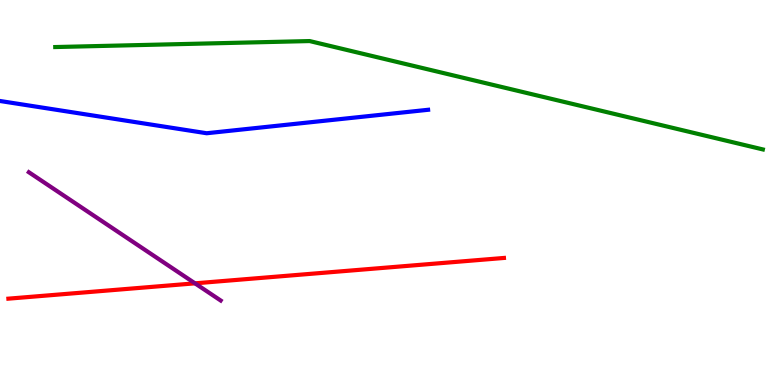[{'lines': ['blue', 'red'], 'intersections': []}, {'lines': ['green', 'red'], 'intersections': []}, {'lines': ['purple', 'red'], 'intersections': [{'x': 2.52, 'y': 2.64}]}, {'lines': ['blue', 'green'], 'intersections': []}, {'lines': ['blue', 'purple'], 'intersections': []}, {'lines': ['green', 'purple'], 'intersections': []}]